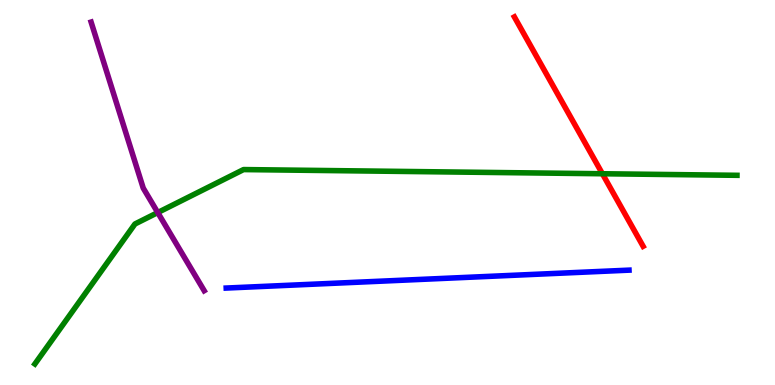[{'lines': ['blue', 'red'], 'intersections': []}, {'lines': ['green', 'red'], 'intersections': [{'x': 7.77, 'y': 5.49}]}, {'lines': ['purple', 'red'], 'intersections': []}, {'lines': ['blue', 'green'], 'intersections': []}, {'lines': ['blue', 'purple'], 'intersections': []}, {'lines': ['green', 'purple'], 'intersections': [{'x': 2.04, 'y': 4.48}]}]